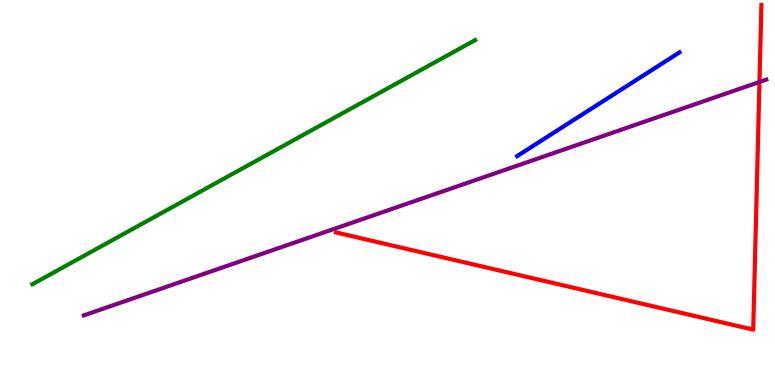[{'lines': ['blue', 'red'], 'intersections': []}, {'lines': ['green', 'red'], 'intersections': []}, {'lines': ['purple', 'red'], 'intersections': [{'x': 9.8, 'y': 7.87}]}, {'lines': ['blue', 'green'], 'intersections': []}, {'lines': ['blue', 'purple'], 'intersections': []}, {'lines': ['green', 'purple'], 'intersections': []}]